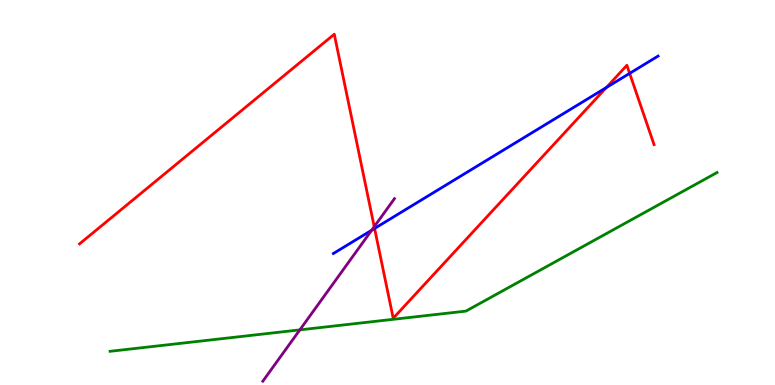[{'lines': ['blue', 'red'], 'intersections': [{'x': 4.83, 'y': 4.07}, {'x': 7.82, 'y': 7.73}, {'x': 8.12, 'y': 8.09}]}, {'lines': ['green', 'red'], 'intersections': []}, {'lines': ['purple', 'red'], 'intersections': [{'x': 4.83, 'y': 4.11}]}, {'lines': ['blue', 'green'], 'intersections': []}, {'lines': ['blue', 'purple'], 'intersections': [{'x': 4.8, 'y': 4.02}]}, {'lines': ['green', 'purple'], 'intersections': [{'x': 3.87, 'y': 1.43}]}]